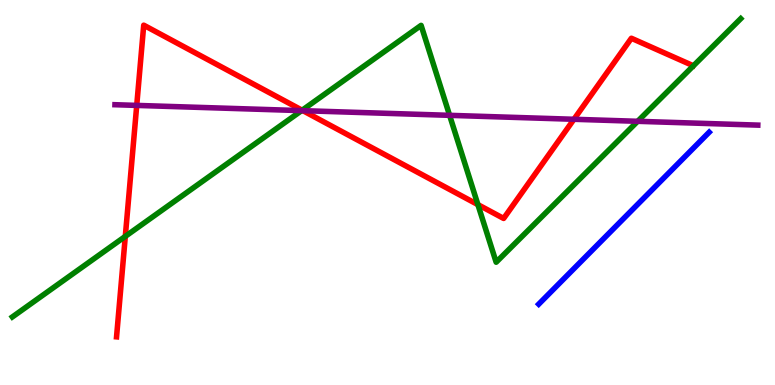[{'lines': ['blue', 'red'], 'intersections': []}, {'lines': ['green', 'red'], 'intersections': [{'x': 1.62, 'y': 3.86}, {'x': 3.9, 'y': 7.14}, {'x': 6.17, 'y': 4.69}]}, {'lines': ['purple', 'red'], 'intersections': [{'x': 1.76, 'y': 7.26}, {'x': 3.91, 'y': 7.13}, {'x': 7.41, 'y': 6.9}]}, {'lines': ['blue', 'green'], 'intersections': []}, {'lines': ['blue', 'purple'], 'intersections': []}, {'lines': ['green', 'purple'], 'intersections': [{'x': 3.89, 'y': 7.13}, {'x': 5.8, 'y': 7.0}, {'x': 8.23, 'y': 6.85}]}]